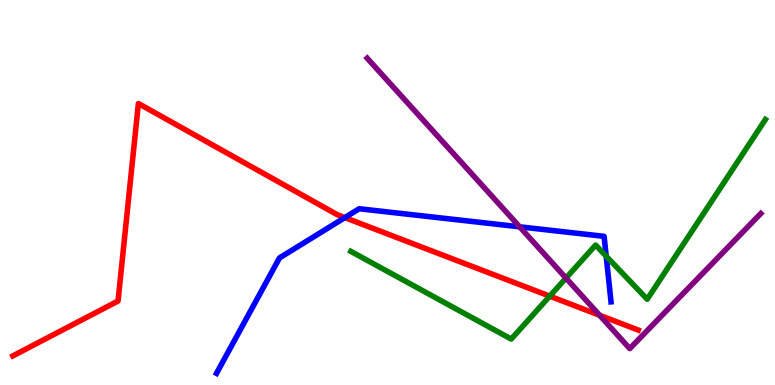[{'lines': ['blue', 'red'], 'intersections': [{'x': 4.45, 'y': 4.35}]}, {'lines': ['green', 'red'], 'intersections': [{'x': 7.09, 'y': 2.31}]}, {'lines': ['purple', 'red'], 'intersections': [{'x': 7.74, 'y': 1.81}]}, {'lines': ['blue', 'green'], 'intersections': [{'x': 7.82, 'y': 3.35}]}, {'lines': ['blue', 'purple'], 'intersections': [{'x': 6.71, 'y': 4.11}]}, {'lines': ['green', 'purple'], 'intersections': [{'x': 7.3, 'y': 2.78}]}]